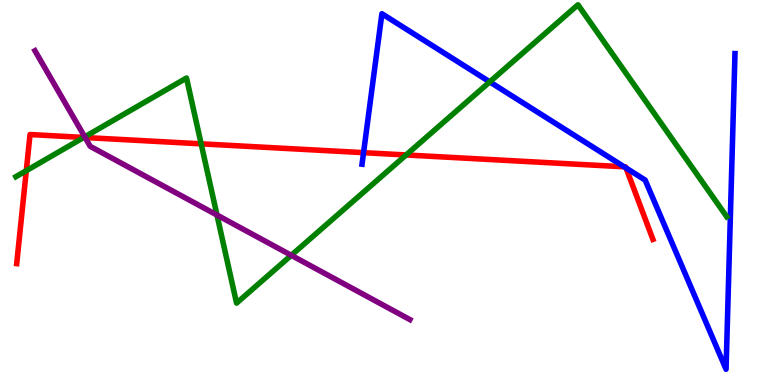[{'lines': ['blue', 'red'], 'intersections': [{'x': 4.69, 'y': 6.03}, {'x': 8.05, 'y': 5.67}, {'x': 8.08, 'y': 5.64}]}, {'lines': ['green', 'red'], 'intersections': [{'x': 0.339, 'y': 5.57}, {'x': 1.08, 'y': 6.43}, {'x': 2.6, 'y': 6.26}, {'x': 5.24, 'y': 5.97}]}, {'lines': ['purple', 'red'], 'intersections': [{'x': 1.1, 'y': 6.43}]}, {'lines': ['blue', 'green'], 'intersections': [{'x': 6.32, 'y': 7.87}]}, {'lines': ['blue', 'purple'], 'intersections': []}, {'lines': ['green', 'purple'], 'intersections': [{'x': 1.09, 'y': 6.44}, {'x': 2.8, 'y': 4.41}, {'x': 3.76, 'y': 3.37}]}]